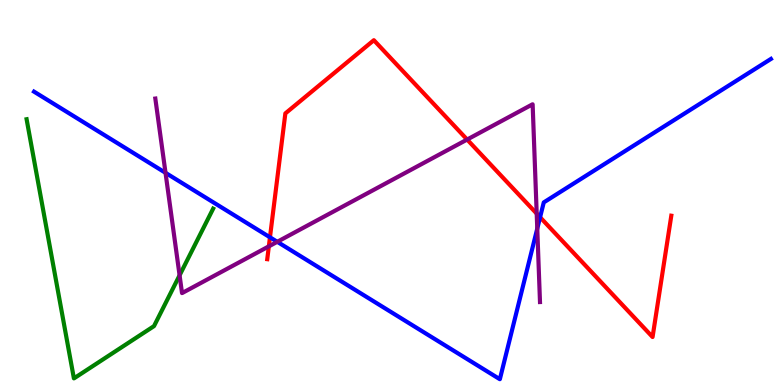[{'lines': ['blue', 'red'], 'intersections': [{'x': 3.48, 'y': 3.84}, {'x': 6.97, 'y': 4.36}]}, {'lines': ['green', 'red'], 'intersections': []}, {'lines': ['purple', 'red'], 'intersections': [{'x': 3.47, 'y': 3.6}, {'x': 6.03, 'y': 6.38}, {'x': 6.93, 'y': 4.45}]}, {'lines': ['blue', 'green'], 'intersections': []}, {'lines': ['blue', 'purple'], 'intersections': [{'x': 2.14, 'y': 5.51}, {'x': 3.58, 'y': 3.72}, {'x': 6.93, 'y': 4.06}]}, {'lines': ['green', 'purple'], 'intersections': [{'x': 2.32, 'y': 2.85}]}]